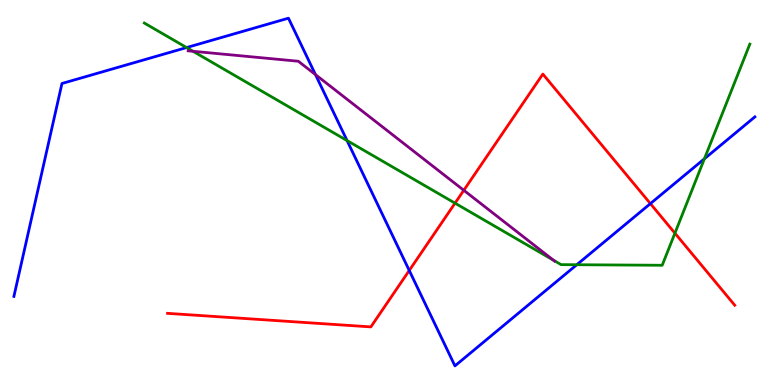[{'lines': ['blue', 'red'], 'intersections': [{'x': 5.28, 'y': 2.97}, {'x': 8.39, 'y': 4.71}]}, {'lines': ['green', 'red'], 'intersections': [{'x': 5.87, 'y': 4.72}, {'x': 8.71, 'y': 3.94}]}, {'lines': ['purple', 'red'], 'intersections': [{'x': 5.98, 'y': 5.06}]}, {'lines': ['blue', 'green'], 'intersections': [{'x': 2.41, 'y': 8.76}, {'x': 4.48, 'y': 6.35}, {'x': 7.44, 'y': 3.12}, {'x': 9.09, 'y': 5.88}]}, {'lines': ['blue', 'purple'], 'intersections': [{'x': 4.07, 'y': 8.06}]}, {'lines': ['green', 'purple'], 'intersections': [{'x': 2.49, 'y': 8.67}, {'x': 7.14, 'y': 3.24}]}]